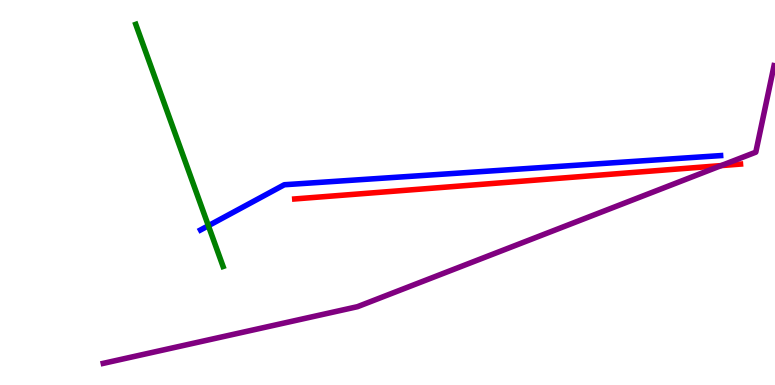[{'lines': ['blue', 'red'], 'intersections': []}, {'lines': ['green', 'red'], 'intersections': []}, {'lines': ['purple', 'red'], 'intersections': [{'x': 9.31, 'y': 5.7}]}, {'lines': ['blue', 'green'], 'intersections': [{'x': 2.69, 'y': 4.14}]}, {'lines': ['blue', 'purple'], 'intersections': []}, {'lines': ['green', 'purple'], 'intersections': []}]